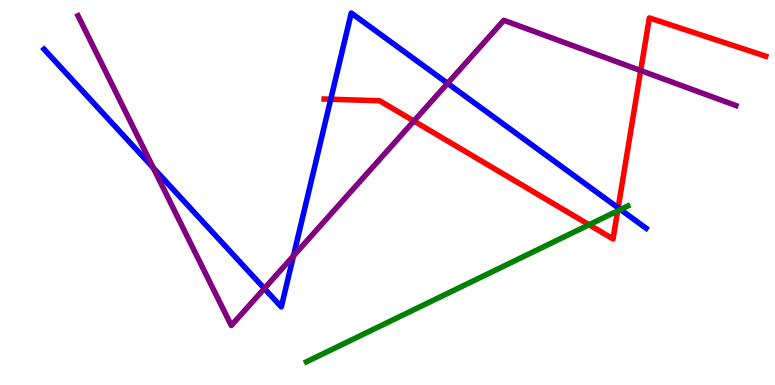[{'lines': ['blue', 'red'], 'intersections': [{'x': 4.27, 'y': 7.42}, {'x': 7.98, 'y': 4.6}]}, {'lines': ['green', 'red'], 'intersections': [{'x': 7.6, 'y': 4.16}, {'x': 7.97, 'y': 4.52}]}, {'lines': ['purple', 'red'], 'intersections': [{'x': 5.34, 'y': 6.86}, {'x': 8.27, 'y': 8.17}]}, {'lines': ['blue', 'green'], 'intersections': [{'x': 8.01, 'y': 4.56}]}, {'lines': ['blue', 'purple'], 'intersections': [{'x': 1.98, 'y': 5.64}, {'x': 3.41, 'y': 2.51}, {'x': 3.79, 'y': 3.35}, {'x': 5.78, 'y': 7.84}]}, {'lines': ['green', 'purple'], 'intersections': []}]